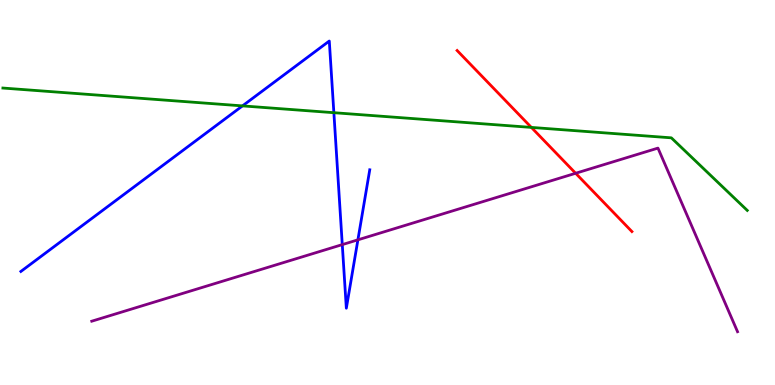[{'lines': ['blue', 'red'], 'intersections': []}, {'lines': ['green', 'red'], 'intersections': [{'x': 6.86, 'y': 6.69}]}, {'lines': ['purple', 'red'], 'intersections': [{'x': 7.43, 'y': 5.5}]}, {'lines': ['blue', 'green'], 'intersections': [{'x': 3.13, 'y': 7.25}, {'x': 4.31, 'y': 7.07}]}, {'lines': ['blue', 'purple'], 'intersections': [{'x': 4.42, 'y': 3.65}, {'x': 4.62, 'y': 3.77}]}, {'lines': ['green', 'purple'], 'intersections': []}]